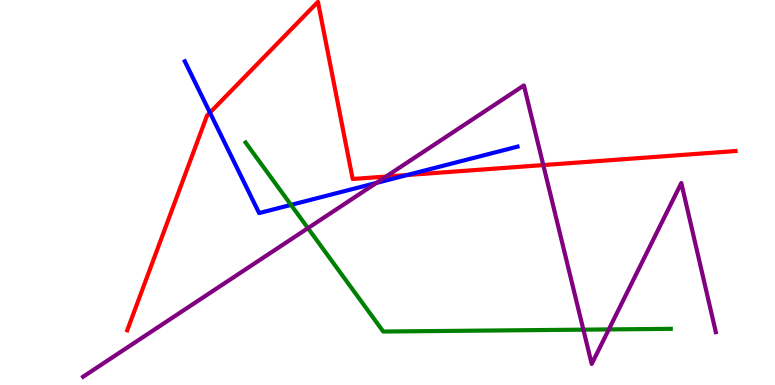[{'lines': ['blue', 'red'], 'intersections': [{'x': 2.71, 'y': 7.07}, {'x': 5.25, 'y': 5.45}]}, {'lines': ['green', 'red'], 'intersections': []}, {'lines': ['purple', 'red'], 'intersections': [{'x': 4.98, 'y': 5.41}, {'x': 7.01, 'y': 5.71}]}, {'lines': ['blue', 'green'], 'intersections': [{'x': 3.75, 'y': 4.68}]}, {'lines': ['blue', 'purple'], 'intersections': [{'x': 4.86, 'y': 5.25}]}, {'lines': ['green', 'purple'], 'intersections': [{'x': 3.97, 'y': 4.07}, {'x': 7.53, 'y': 1.44}, {'x': 7.86, 'y': 1.44}]}]